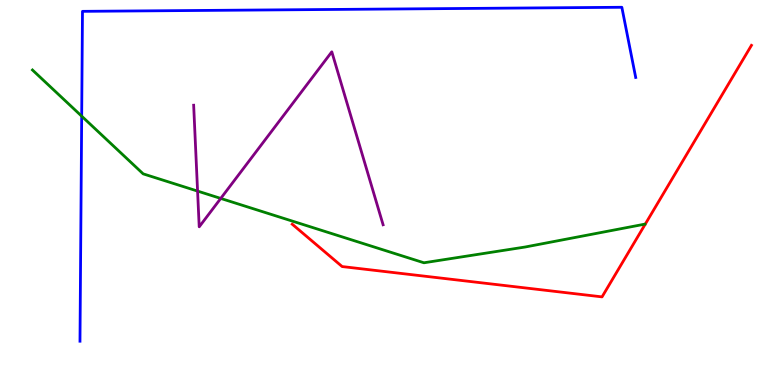[{'lines': ['blue', 'red'], 'intersections': []}, {'lines': ['green', 'red'], 'intersections': []}, {'lines': ['purple', 'red'], 'intersections': []}, {'lines': ['blue', 'green'], 'intersections': [{'x': 1.05, 'y': 6.98}]}, {'lines': ['blue', 'purple'], 'intersections': []}, {'lines': ['green', 'purple'], 'intersections': [{'x': 2.55, 'y': 5.04}, {'x': 2.85, 'y': 4.85}]}]